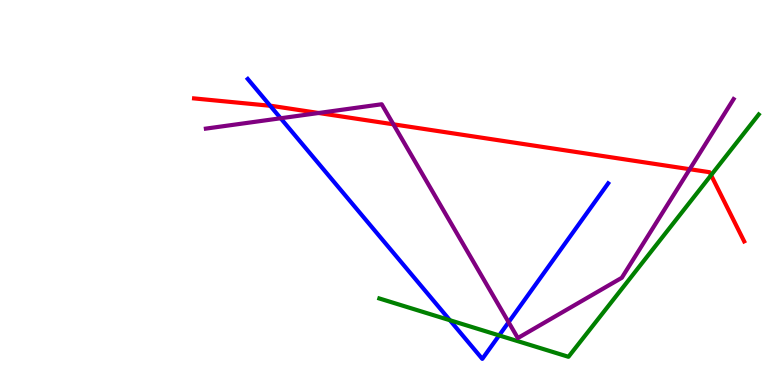[{'lines': ['blue', 'red'], 'intersections': [{'x': 3.49, 'y': 7.25}]}, {'lines': ['green', 'red'], 'intersections': [{'x': 9.18, 'y': 5.45}]}, {'lines': ['purple', 'red'], 'intersections': [{'x': 4.11, 'y': 7.07}, {'x': 5.08, 'y': 6.77}, {'x': 8.9, 'y': 5.61}]}, {'lines': ['blue', 'green'], 'intersections': [{'x': 5.81, 'y': 1.68}, {'x': 6.44, 'y': 1.29}]}, {'lines': ['blue', 'purple'], 'intersections': [{'x': 3.62, 'y': 6.93}, {'x': 6.56, 'y': 1.63}]}, {'lines': ['green', 'purple'], 'intersections': []}]